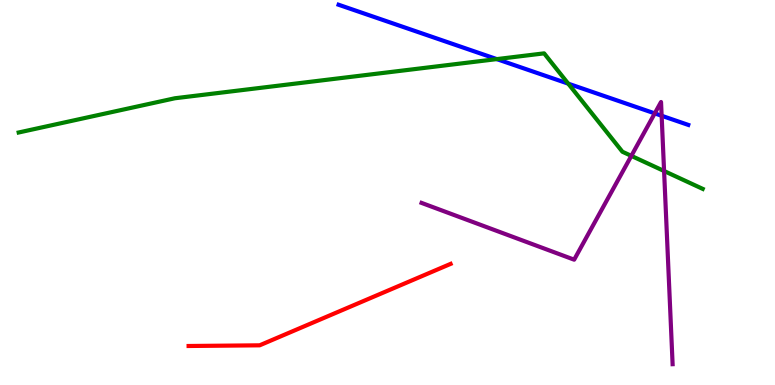[{'lines': ['blue', 'red'], 'intersections': []}, {'lines': ['green', 'red'], 'intersections': []}, {'lines': ['purple', 'red'], 'intersections': []}, {'lines': ['blue', 'green'], 'intersections': [{'x': 6.41, 'y': 8.46}, {'x': 7.33, 'y': 7.83}]}, {'lines': ['blue', 'purple'], 'intersections': [{'x': 8.45, 'y': 7.05}, {'x': 8.54, 'y': 6.99}]}, {'lines': ['green', 'purple'], 'intersections': [{'x': 8.15, 'y': 5.95}, {'x': 8.57, 'y': 5.56}]}]